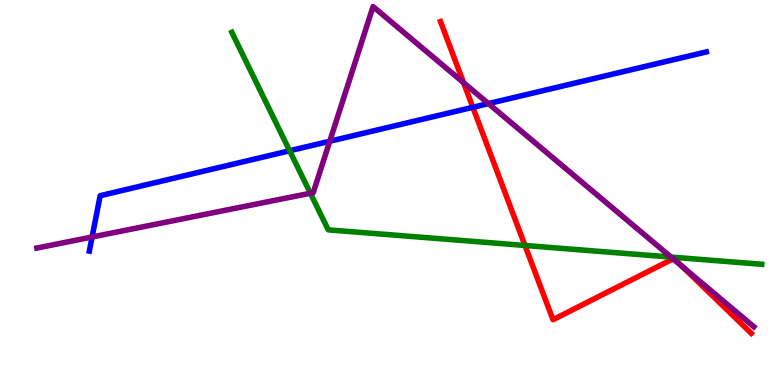[{'lines': ['blue', 'red'], 'intersections': [{'x': 6.1, 'y': 7.21}]}, {'lines': ['green', 'red'], 'intersections': [{'x': 6.77, 'y': 3.62}]}, {'lines': ['purple', 'red'], 'intersections': [{'x': 5.98, 'y': 7.85}, {'x': 8.69, 'y': 3.28}, {'x': 8.81, 'y': 3.06}]}, {'lines': ['blue', 'green'], 'intersections': [{'x': 3.74, 'y': 6.08}]}, {'lines': ['blue', 'purple'], 'intersections': [{'x': 1.19, 'y': 3.84}, {'x': 4.26, 'y': 6.33}, {'x': 6.3, 'y': 7.31}]}, {'lines': ['green', 'purple'], 'intersections': [{'x': 4.0, 'y': 4.98}, {'x': 8.66, 'y': 3.32}]}]